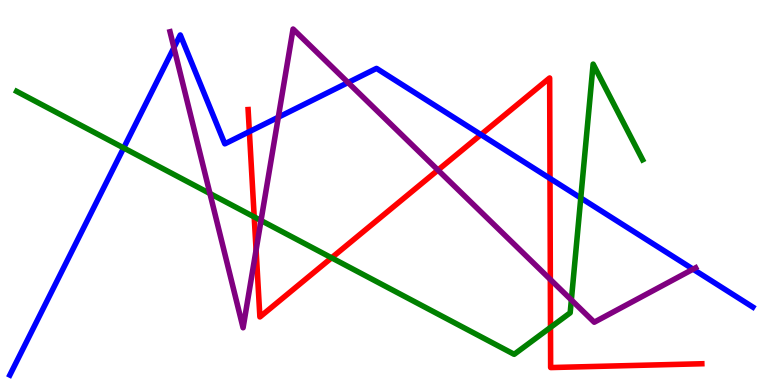[{'lines': ['blue', 'red'], 'intersections': [{'x': 3.22, 'y': 6.58}, {'x': 6.21, 'y': 6.5}, {'x': 7.1, 'y': 5.37}]}, {'lines': ['green', 'red'], 'intersections': [{'x': 3.28, 'y': 4.37}, {'x': 4.28, 'y': 3.3}, {'x': 7.1, 'y': 1.5}]}, {'lines': ['purple', 'red'], 'intersections': [{'x': 3.3, 'y': 3.51}, {'x': 5.65, 'y': 5.58}, {'x': 7.1, 'y': 2.74}]}, {'lines': ['blue', 'green'], 'intersections': [{'x': 1.6, 'y': 6.16}, {'x': 7.49, 'y': 4.86}]}, {'lines': ['blue', 'purple'], 'intersections': [{'x': 2.24, 'y': 8.76}, {'x': 3.59, 'y': 6.95}, {'x': 4.49, 'y': 7.86}, {'x': 8.94, 'y': 3.01}]}, {'lines': ['green', 'purple'], 'intersections': [{'x': 2.71, 'y': 4.97}, {'x': 3.37, 'y': 4.27}, {'x': 7.37, 'y': 2.21}]}]